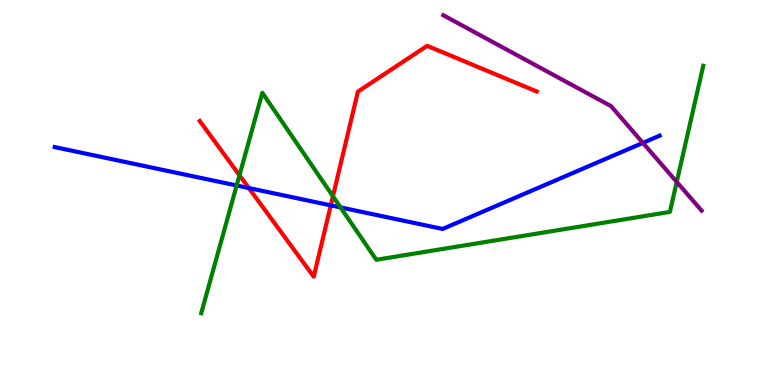[{'lines': ['blue', 'red'], 'intersections': [{'x': 3.21, 'y': 5.12}, {'x': 4.27, 'y': 4.67}]}, {'lines': ['green', 'red'], 'intersections': [{'x': 3.09, 'y': 5.45}, {'x': 4.3, 'y': 4.9}]}, {'lines': ['purple', 'red'], 'intersections': []}, {'lines': ['blue', 'green'], 'intersections': [{'x': 3.05, 'y': 5.18}, {'x': 4.39, 'y': 4.61}]}, {'lines': ['blue', 'purple'], 'intersections': [{'x': 8.3, 'y': 6.29}]}, {'lines': ['green', 'purple'], 'intersections': [{'x': 8.73, 'y': 5.27}]}]